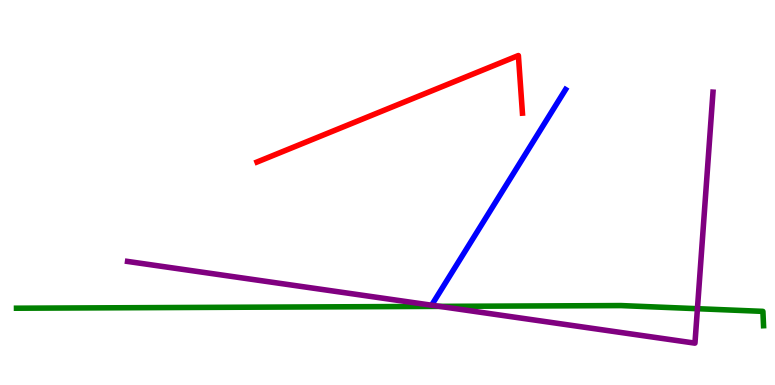[{'lines': ['blue', 'red'], 'intersections': []}, {'lines': ['green', 'red'], 'intersections': []}, {'lines': ['purple', 'red'], 'intersections': []}, {'lines': ['blue', 'green'], 'intersections': []}, {'lines': ['blue', 'purple'], 'intersections': []}, {'lines': ['green', 'purple'], 'intersections': [{'x': 5.67, 'y': 2.04}, {'x': 9.0, 'y': 1.98}]}]